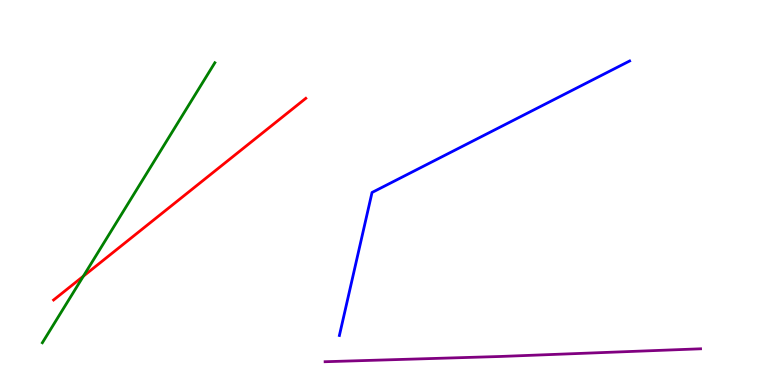[{'lines': ['blue', 'red'], 'intersections': []}, {'lines': ['green', 'red'], 'intersections': [{'x': 1.08, 'y': 2.83}]}, {'lines': ['purple', 'red'], 'intersections': []}, {'lines': ['blue', 'green'], 'intersections': []}, {'lines': ['blue', 'purple'], 'intersections': []}, {'lines': ['green', 'purple'], 'intersections': []}]